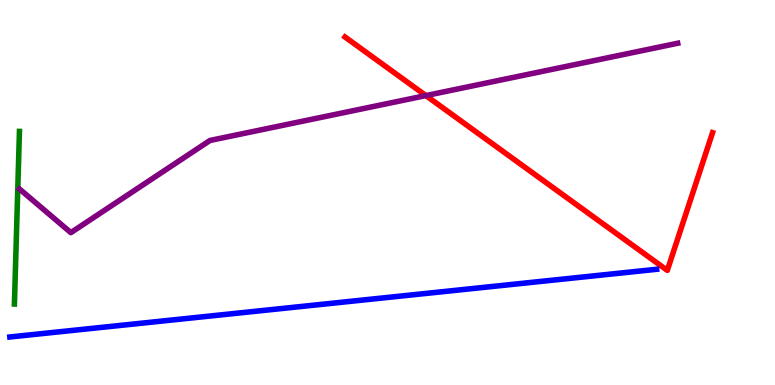[{'lines': ['blue', 'red'], 'intersections': []}, {'lines': ['green', 'red'], 'intersections': []}, {'lines': ['purple', 'red'], 'intersections': [{'x': 5.5, 'y': 7.52}]}, {'lines': ['blue', 'green'], 'intersections': []}, {'lines': ['blue', 'purple'], 'intersections': []}, {'lines': ['green', 'purple'], 'intersections': []}]